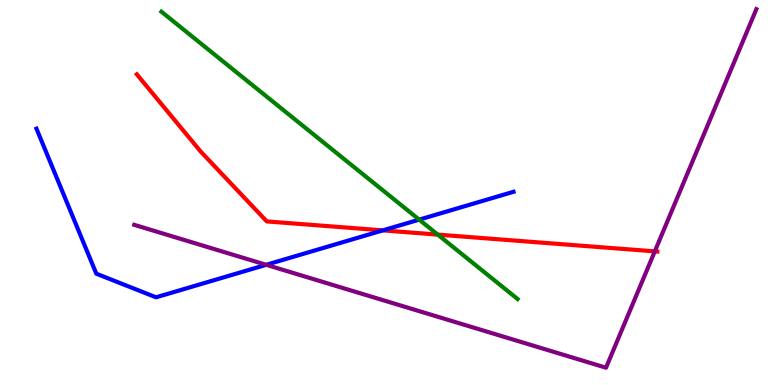[{'lines': ['blue', 'red'], 'intersections': [{'x': 4.94, 'y': 4.02}]}, {'lines': ['green', 'red'], 'intersections': [{'x': 5.65, 'y': 3.91}]}, {'lines': ['purple', 'red'], 'intersections': [{'x': 8.45, 'y': 3.47}]}, {'lines': ['blue', 'green'], 'intersections': [{'x': 5.41, 'y': 4.3}]}, {'lines': ['blue', 'purple'], 'intersections': [{'x': 3.43, 'y': 3.12}]}, {'lines': ['green', 'purple'], 'intersections': []}]